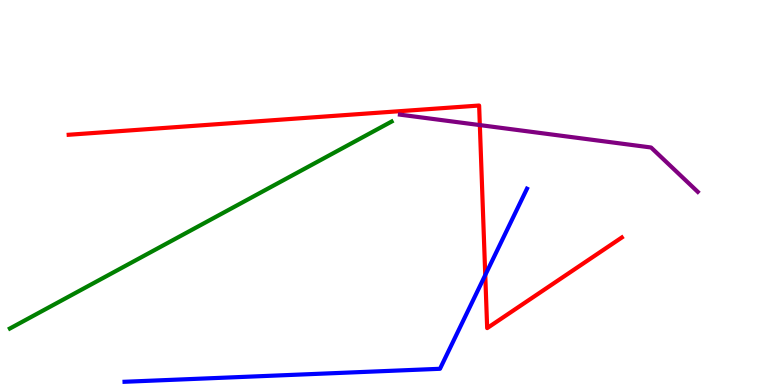[{'lines': ['blue', 'red'], 'intersections': [{'x': 6.26, 'y': 2.86}]}, {'lines': ['green', 'red'], 'intersections': []}, {'lines': ['purple', 'red'], 'intersections': [{'x': 6.19, 'y': 6.75}]}, {'lines': ['blue', 'green'], 'intersections': []}, {'lines': ['blue', 'purple'], 'intersections': []}, {'lines': ['green', 'purple'], 'intersections': []}]